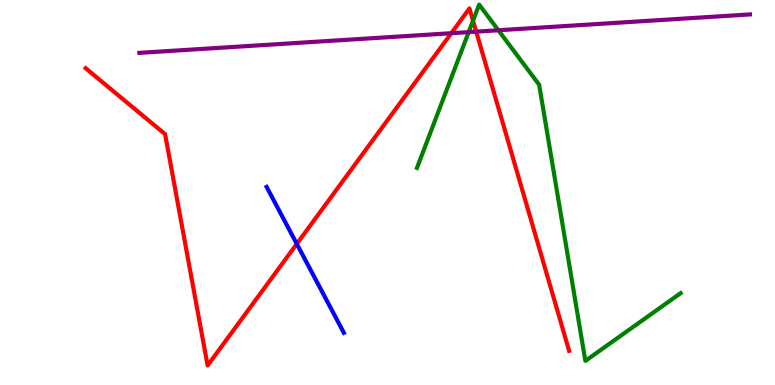[{'lines': ['blue', 'red'], 'intersections': [{'x': 3.83, 'y': 3.67}]}, {'lines': ['green', 'red'], 'intersections': [{'x': 6.1, 'y': 9.46}]}, {'lines': ['purple', 'red'], 'intersections': [{'x': 5.82, 'y': 9.14}, {'x': 6.14, 'y': 9.18}]}, {'lines': ['blue', 'green'], 'intersections': []}, {'lines': ['blue', 'purple'], 'intersections': []}, {'lines': ['green', 'purple'], 'intersections': [{'x': 6.05, 'y': 9.17}, {'x': 6.43, 'y': 9.21}]}]